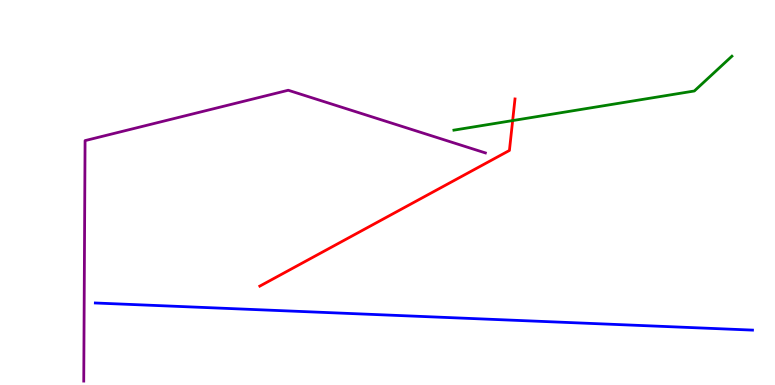[{'lines': ['blue', 'red'], 'intersections': []}, {'lines': ['green', 'red'], 'intersections': [{'x': 6.61, 'y': 6.87}]}, {'lines': ['purple', 'red'], 'intersections': []}, {'lines': ['blue', 'green'], 'intersections': []}, {'lines': ['blue', 'purple'], 'intersections': []}, {'lines': ['green', 'purple'], 'intersections': []}]